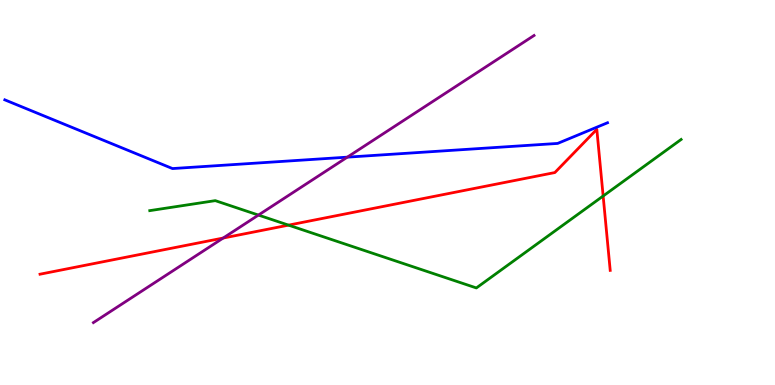[{'lines': ['blue', 'red'], 'intersections': []}, {'lines': ['green', 'red'], 'intersections': [{'x': 3.72, 'y': 4.15}, {'x': 7.78, 'y': 4.91}]}, {'lines': ['purple', 'red'], 'intersections': [{'x': 2.88, 'y': 3.82}]}, {'lines': ['blue', 'green'], 'intersections': []}, {'lines': ['blue', 'purple'], 'intersections': [{'x': 4.48, 'y': 5.92}]}, {'lines': ['green', 'purple'], 'intersections': [{'x': 3.33, 'y': 4.41}]}]